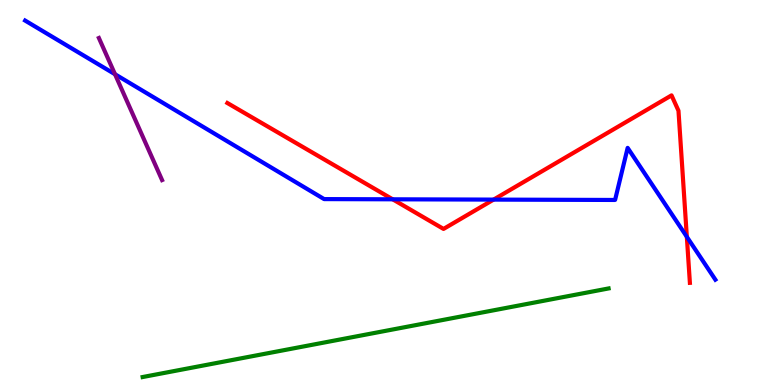[{'lines': ['blue', 'red'], 'intersections': [{'x': 5.07, 'y': 4.82}, {'x': 6.37, 'y': 4.82}, {'x': 8.86, 'y': 3.85}]}, {'lines': ['green', 'red'], 'intersections': []}, {'lines': ['purple', 'red'], 'intersections': []}, {'lines': ['blue', 'green'], 'intersections': []}, {'lines': ['blue', 'purple'], 'intersections': [{'x': 1.48, 'y': 8.07}]}, {'lines': ['green', 'purple'], 'intersections': []}]